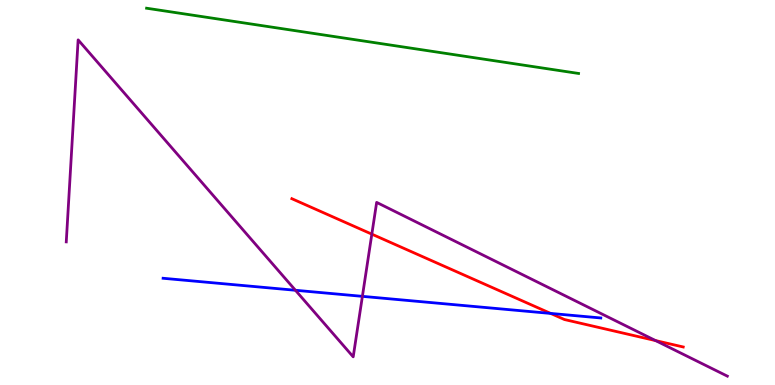[{'lines': ['blue', 'red'], 'intersections': [{'x': 7.11, 'y': 1.86}]}, {'lines': ['green', 'red'], 'intersections': []}, {'lines': ['purple', 'red'], 'intersections': [{'x': 4.8, 'y': 3.92}, {'x': 8.46, 'y': 1.15}]}, {'lines': ['blue', 'green'], 'intersections': []}, {'lines': ['blue', 'purple'], 'intersections': [{'x': 3.81, 'y': 2.46}, {'x': 4.68, 'y': 2.3}]}, {'lines': ['green', 'purple'], 'intersections': []}]